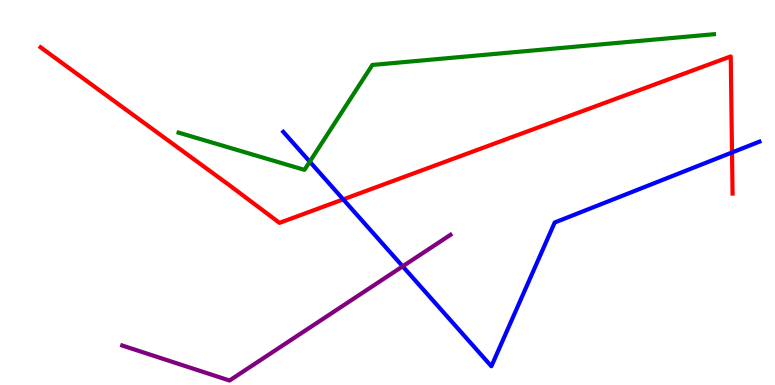[{'lines': ['blue', 'red'], 'intersections': [{'x': 4.43, 'y': 4.82}, {'x': 9.45, 'y': 6.04}]}, {'lines': ['green', 'red'], 'intersections': []}, {'lines': ['purple', 'red'], 'intersections': []}, {'lines': ['blue', 'green'], 'intersections': [{'x': 4.0, 'y': 5.8}]}, {'lines': ['blue', 'purple'], 'intersections': [{'x': 5.2, 'y': 3.08}]}, {'lines': ['green', 'purple'], 'intersections': []}]